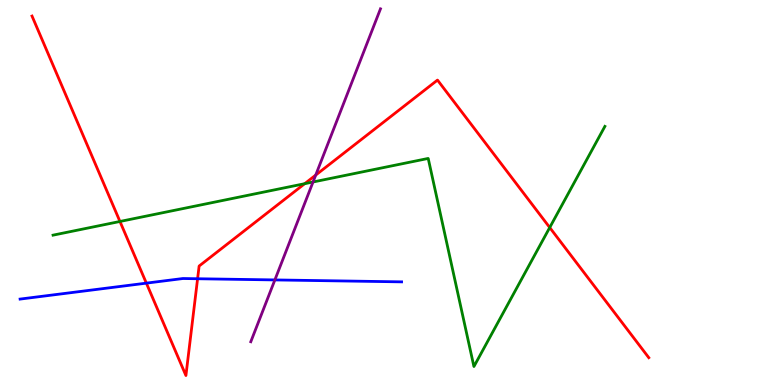[{'lines': ['blue', 'red'], 'intersections': [{'x': 1.89, 'y': 2.65}, {'x': 2.55, 'y': 2.76}]}, {'lines': ['green', 'red'], 'intersections': [{'x': 1.55, 'y': 4.25}, {'x': 3.93, 'y': 5.23}, {'x': 7.09, 'y': 4.09}]}, {'lines': ['purple', 'red'], 'intersections': [{'x': 4.07, 'y': 5.45}]}, {'lines': ['blue', 'green'], 'intersections': []}, {'lines': ['blue', 'purple'], 'intersections': [{'x': 3.55, 'y': 2.73}]}, {'lines': ['green', 'purple'], 'intersections': [{'x': 4.04, 'y': 5.27}]}]